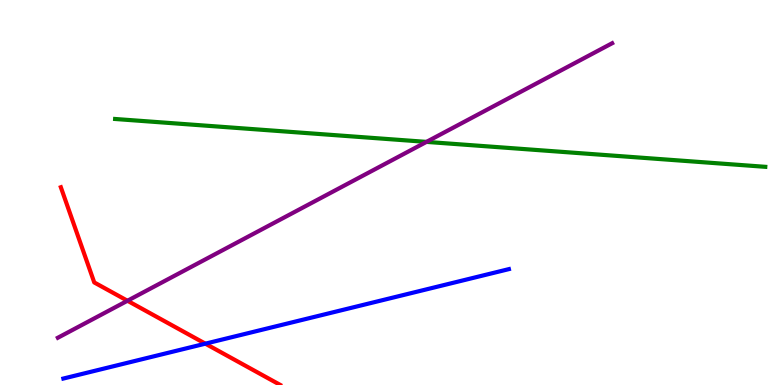[{'lines': ['blue', 'red'], 'intersections': [{'x': 2.65, 'y': 1.07}]}, {'lines': ['green', 'red'], 'intersections': []}, {'lines': ['purple', 'red'], 'intersections': [{'x': 1.64, 'y': 2.19}]}, {'lines': ['blue', 'green'], 'intersections': []}, {'lines': ['blue', 'purple'], 'intersections': []}, {'lines': ['green', 'purple'], 'intersections': [{'x': 5.5, 'y': 6.31}]}]